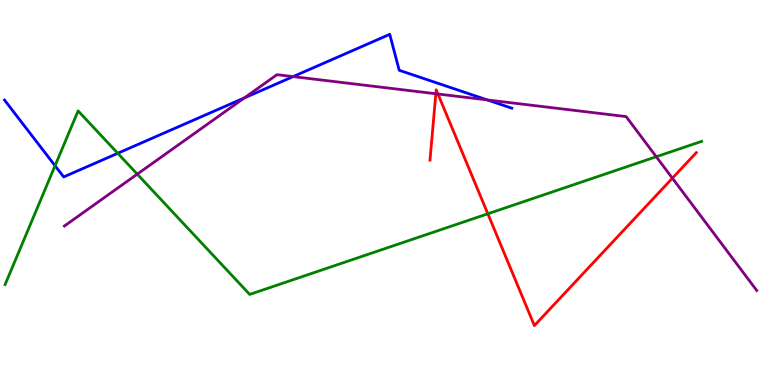[{'lines': ['blue', 'red'], 'intersections': []}, {'lines': ['green', 'red'], 'intersections': [{'x': 6.29, 'y': 4.45}]}, {'lines': ['purple', 'red'], 'intersections': [{'x': 5.62, 'y': 7.56}, {'x': 5.65, 'y': 7.56}, {'x': 8.68, 'y': 5.37}]}, {'lines': ['blue', 'green'], 'intersections': [{'x': 0.71, 'y': 5.7}, {'x': 1.52, 'y': 6.02}]}, {'lines': ['blue', 'purple'], 'intersections': [{'x': 3.15, 'y': 7.46}, {'x': 3.78, 'y': 8.01}, {'x': 6.29, 'y': 7.4}]}, {'lines': ['green', 'purple'], 'intersections': [{'x': 1.77, 'y': 5.48}, {'x': 8.47, 'y': 5.93}]}]